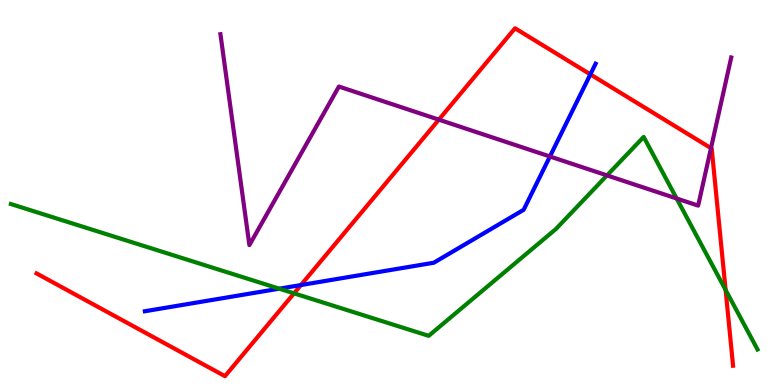[{'lines': ['blue', 'red'], 'intersections': [{'x': 3.88, 'y': 2.6}, {'x': 7.62, 'y': 8.07}]}, {'lines': ['green', 'red'], 'intersections': [{'x': 3.79, 'y': 2.38}, {'x': 9.36, 'y': 2.47}]}, {'lines': ['purple', 'red'], 'intersections': [{'x': 5.66, 'y': 6.89}, {'x': 9.17, 'y': 6.15}]}, {'lines': ['blue', 'green'], 'intersections': [{'x': 3.6, 'y': 2.5}]}, {'lines': ['blue', 'purple'], 'intersections': [{'x': 7.1, 'y': 5.94}]}, {'lines': ['green', 'purple'], 'intersections': [{'x': 7.83, 'y': 5.44}, {'x': 8.73, 'y': 4.84}]}]